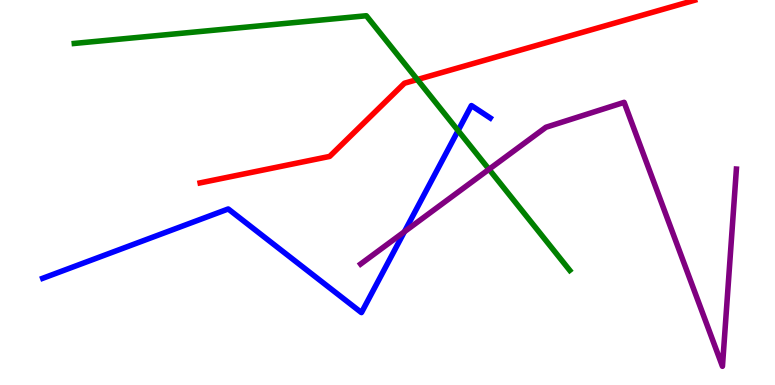[{'lines': ['blue', 'red'], 'intersections': []}, {'lines': ['green', 'red'], 'intersections': [{'x': 5.38, 'y': 7.93}]}, {'lines': ['purple', 'red'], 'intersections': []}, {'lines': ['blue', 'green'], 'intersections': [{'x': 5.91, 'y': 6.61}]}, {'lines': ['blue', 'purple'], 'intersections': [{'x': 5.22, 'y': 3.98}]}, {'lines': ['green', 'purple'], 'intersections': [{'x': 6.31, 'y': 5.6}]}]